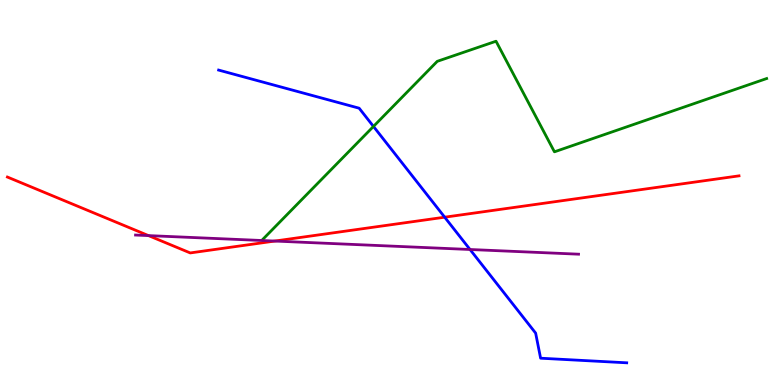[{'lines': ['blue', 'red'], 'intersections': [{'x': 5.74, 'y': 4.36}]}, {'lines': ['green', 'red'], 'intersections': []}, {'lines': ['purple', 'red'], 'intersections': [{'x': 1.92, 'y': 3.88}, {'x': 3.55, 'y': 3.74}]}, {'lines': ['blue', 'green'], 'intersections': [{'x': 4.82, 'y': 6.72}]}, {'lines': ['blue', 'purple'], 'intersections': [{'x': 6.06, 'y': 3.52}]}, {'lines': ['green', 'purple'], 'intersections': []}]